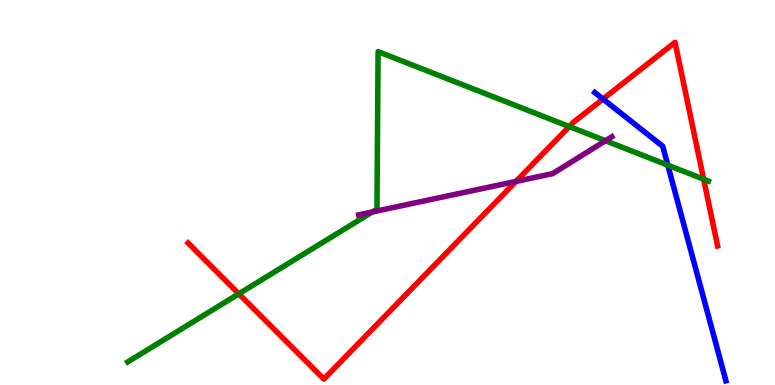[{'lines': ['blue', 'red'], 'intersections': [{'x': 7.78, 'y': 7.43}]}, {'lines': ['green', 'red'], 'intersections': [{'x': 3.08, 'y': 2.37}, {'x': 7.35, 'y': 6.71}, {'x': 9.08, 'y': 5.35}]}, {'lines': ['purple', 'red'], 'intersections': [{'x': 6.66, 'y': 5.29}]}, {'lines': ['blue', 'green'], 'intersections': [{'x': 8.62, 'y': 5.71}]}, {'lines': ['blue', 'purple'], 'intersections': []}, {'lines': ['green', 'purple'], 'intersections': [{'x': 4.8, 'y': 4.49}, {'x': 7.81, 'y': 6.34}]}]